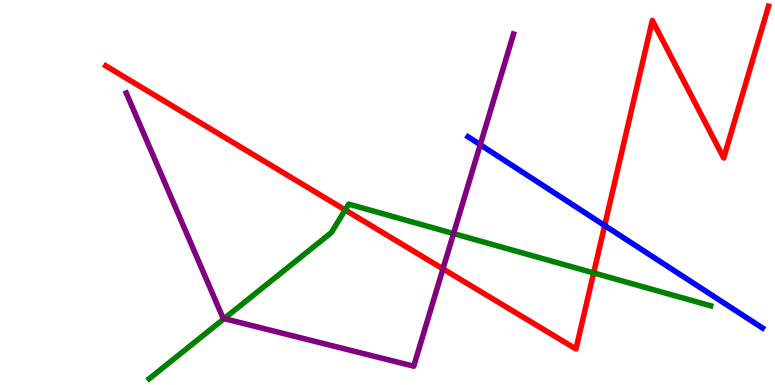[{'lines': ['blue', 'red'], 'intersections': [{'x': 7.8, 'y': 4.14}]}, {'lines': ['green', 'red'], 'intersections': [{'x': 4.45, 'y': 4.55}, {'x': 7.66, 'y': 2.91}]}, {'lines': ['purple', 'red'], 'intersections': [{'x': 5.72, 'y': 3.02}]}, {'lines': ['blue', 'green'], 'intersections': []}, {'lines': ['blue', 'purple'], 'intersections': [{'x': 6.2, 'y': 6.24}]}, {'lines': ['green', 'purple'], 'intersections': [{'x': 2.89, 'y': 1.72}, {'x': 5.85, 'y': 3.93}]}]